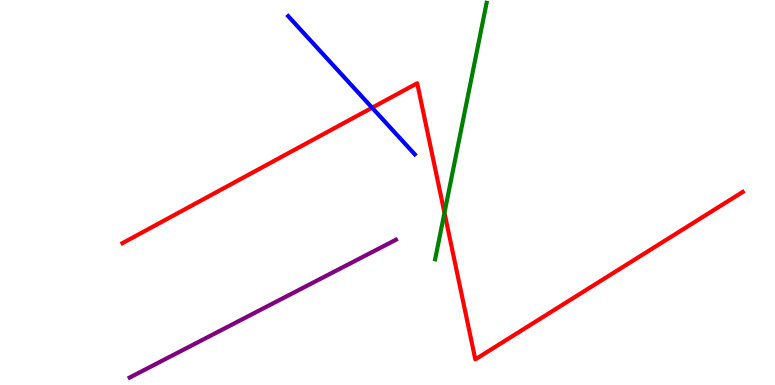[{'lines': ['blue', 'red'], 'intersections': [{'x': 4.8, 'y': 7.2}]}, {'lines': ['green', 'red'], 'intersections': [{'x': 5.74, 'y': 4.47}]}, {'lines': ['purple', 'red'], 'intersections': []}, {'lines': ['blue', 'green'], 'intersections': []}, {'lines': ['blue', 'purple'], 'intersections': []}, {'lines': ['green', 'purple'], 'intersections': []}]